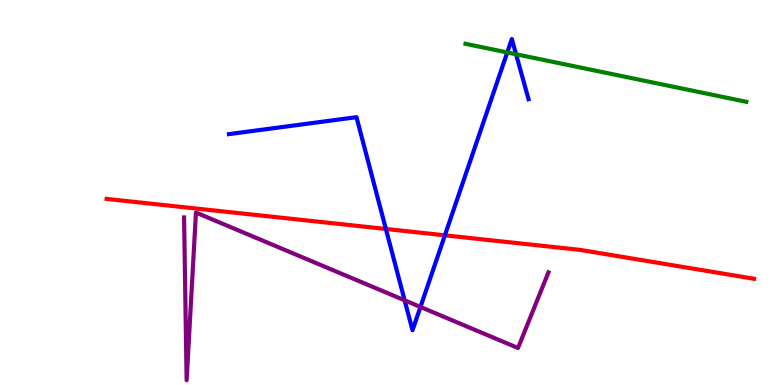[{'lines': ['blue', 'red'], 'intersections': [{'x': 4.98, 'y': 4.05}, {'x': 5.74, 'y': 3.89}]}, {'lines': ['green', 'red'], 'intersections': []}, {'lines': ['purple', 'red'], 'intersections': []}, {'lines': ['blue', 'green'], 'intersections': [{'x': 6.55, 'y': 8.64}, {'x': 6.66, 'y': 8.59}]}, {'lines': ['blue', 'purple'], 'intersections': [{'x': 5.22, 'y': 2.2}, {'x': 5.43, 'y': 2.03}]}, {'lines': ['green', 'purple'], 'intersections': []}]